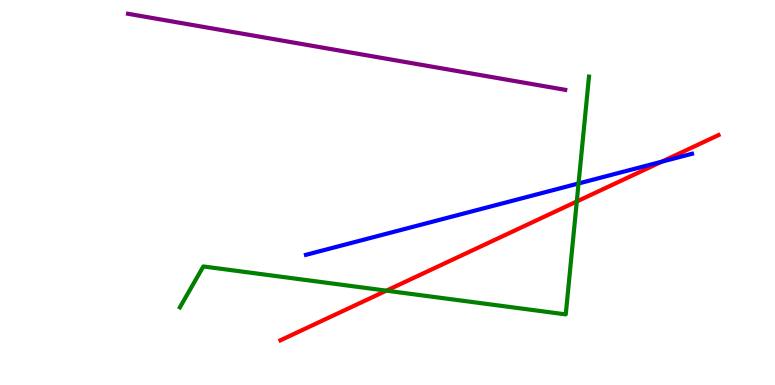[{'lines': ['blue', 'red'], 'intersections': [{'x': 8.54, 'y': 5.8}]}, {'lines': ['green', 'red'], 'intersections': [{'x': 4.99, 'y': 2.45}, {'x': 7.44, 'y': 4.77}]}, {'lines': ['purple', 'red'], 'intersections': []}, {'lines': ['blue', 'green'], 'intersections': [{'x': 7.47, 'y': 5.23}]}, {'lines': ['blue', 'purple'], 'intersections': []}, {'lines': ['green', 'purple'], 'intersections': []}]